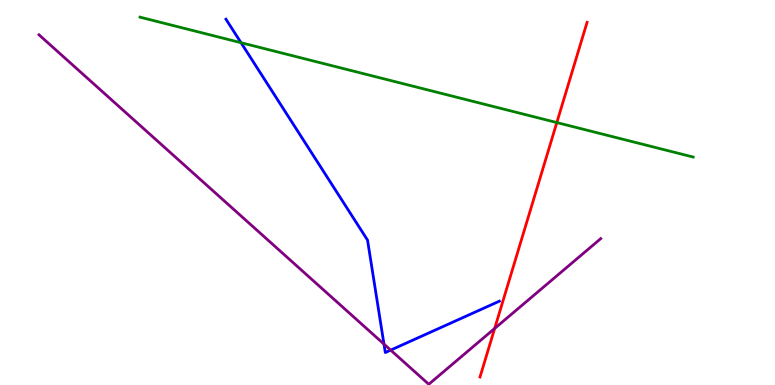[{'lines': ['blue', 'red'], 'intersections': []}, {'lines': ['green', 'red'], 'intersections': [{'x': 7.18, 'y': 6.82}]}, {'lines': ['purple', 'red'], 'intersections': [{'x': 6.38, 'y': 1.47}]}, {'lines': ['blue', 'green'], 'intersections': [{'x': 3.11, 'y': 8.89}]}, {'lines': ['blue', 'purple'], 'intersections': [{'x': 4.95, 'y': 1.06}, {'x': 5.04, 'y': 0.906}]}, {'lines': ['green', 'purple'], 'intersections': []}]